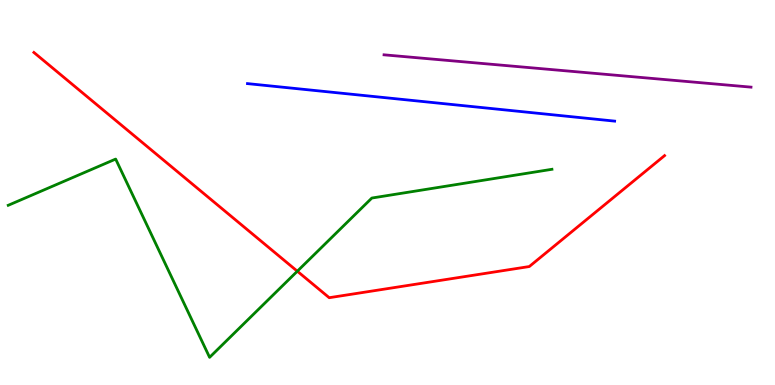[{'lines': ['blue', 'red'], 'intersections': []}, {'lines': ['green', 'red'], 'intersections': [{'x': 3.84, 'y': 2.96}]}, {'lines': ['purple', 'red'], 'intersections': []}, {'lines': ['blue', 'green'], 'intersections': []}, {'lines': ['blue', 'purple'], 'intersections': []}, {'lines': ['green', 'purple'], 'intersections': []}]